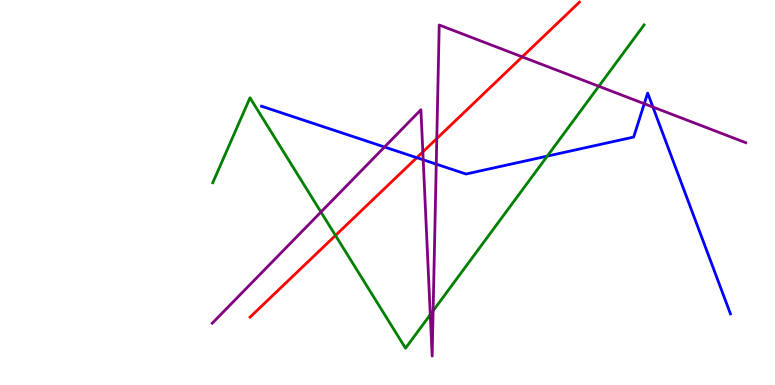[{'lines': ['blue', 'red'], 'intersections': [{'x': 5.38, 'y': 5.9}]}, {'lines': ['green', 'red'], 'intersections': [{'x': 4.33, 'y': 3.88}]}, {'lines': ['purple', 'red'], 'intersections': [{'x': 5.46, 'y': 6.05}, {'x': 5.64, 'y': 6.4}, {'x': 6.74, 'y': 8.52}]}, {'lines': ['blue', 'green'], 'intersections': [{'x': 7.06, 'y': 5.95}]}, {'lines': ['blue', 'purple'], 'intersections': [{'x': 4.96, 'y': 6.18}, {'x': 5.46, 'y': 5.85}, {'x': 5.63, 'y': 5.74}, {'x': 8.31, 'y': 7.31}, {'x': 8.42, 'y': 7.22}]}, {'lines': ['green', 'purple'], 'intersections': [{'x': 4.14, 'y': 4.49}, {'x': 5.55, 'y': 1.83}, {'x': 5.59, 'y': 1.93}, {'x': 7.73, 'y': 7.76}]}]